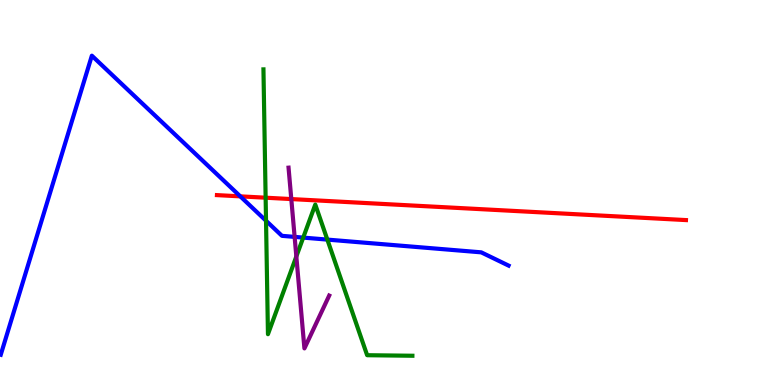[{'lines': ['blue', 'red'], 'intersections': [{'x': 3.1, 'y': 4.9}]}, {'lines': ['green', 'red'], 'intersections': [{'x': 3.43, 'y': 4.86}]}, {'lines': ['purple', 'red'], 'intersections': [{'x': 3.76, 'y': 4.83}]}, {'lines': ['blue', 'green'], 'intersections': [{'x': 3.43, 'y': 4.27}, {'x': 3.91, 'y': 3.83}, {'x': 4.22, 'y': 3.78}]}, {'lines': ['blue', 'purple'], 'intersections': [{'x': 3.8, 'y': 3.85}]}, {'lines': ['green', 'purple'], 'intersections': [{'x': 3.82, 'y': 3.34}]}]